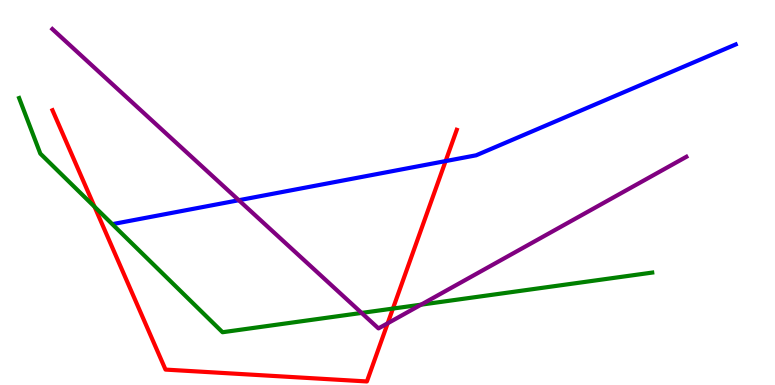[{'lines': ['blue', 'red'], 'intersections': [{'x': 5.75, 'y': 5.82}]}, {'lines': ['green', 'red'], 'intersections': [{'x': 1.22, 'y': 4.63}, {'x': 5.07, 'y': 1.99}]}, {'lines': ['purple', 'red'], 'intersections': [{'x': 5.0, 'y': 1.6}]}, {'lines': ['blue', 'green'], 'intersections': []}, {'lines': ['blue', 'purple'], 'intersections': [{'x': 3.08, 'y': 4.8}]}, {'lines': ['green', 'purple'], 'intersections': [{'x': 4.67, 'y': 1.87}, {'x': 5.43, 'y': 2.09}]}]